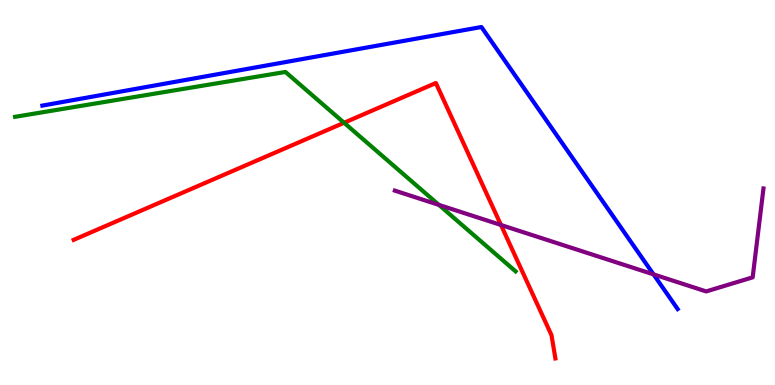[{'lines': ['blue', 'red'], 'intersections': []}, {'lines': ['green', 'red'], 'intersections': [{'x': 4.44, 'y': 6.81}]}, {'lines': ['purple', 'red'], 'intersections': [{'x': 6.46, 'y': 4.16}]}, {'lines': ['blue', 'green'], 'intersections': []}, {'lines': ['blue', 'purple'], 'intersections': [{'x': 8.43, 'y': 2.87}]}, {'lines': ['green', 'purple'], 'intersections': [{'x': 5.66, 'y': 4.68}]}]